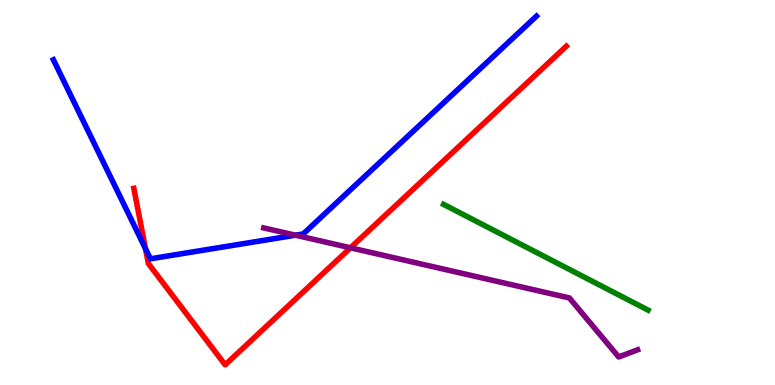[{'lines': ['blue', 'red'], 'intersections': [{'x': 1.88, 'y': 3.54}]}, {'lines': ['green', 'red'], 'intersections': []}, {'lines': ['purple', 'red'], 'intersections': [{'x': 4.52, 'y': 3.56}]}, {'lines': ['blue', 'green'], 'intersections': []}, {'lines': ['blue', 'purple'], 'intersections': [{'x': 3.81, 'y': 3.89}]}, {'lines': ['green', 'purple'], 'intersections': []}]